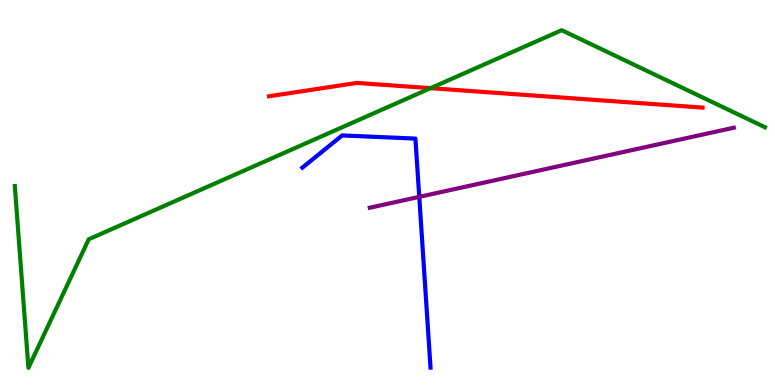[{'lines': ['blue', 'red'], 'intersections': []}, {'lines': ['green', 'red'], 'intersections': [{'x': 5.56, 'y': 7.71}]}, {'lines': ['purple', 'red'], 'intersections': []}, {'lines': ['blue', 'green'], 'intersections': []}, {'lines': ['blue', 'purple'], 'intersections': [{'x': 5.41, 'y': 4.89}]}, {'lines': ['green', 'purple'], 'intersections': []}]